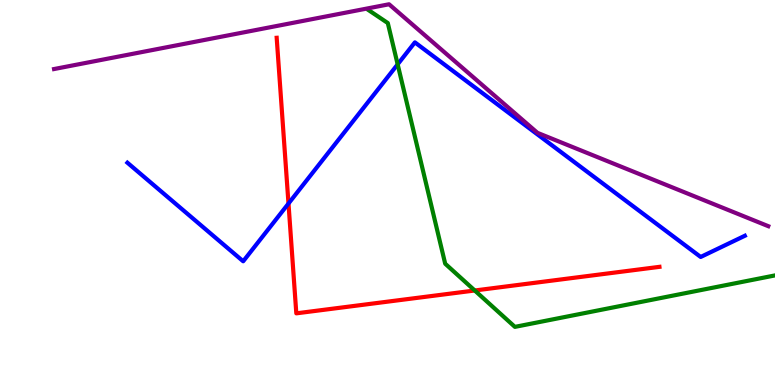[{'lines': ['blue', 'red'], 'intersections': [{'x': 3.72, 'y': 4.71}]}, {'lines': ['green', 'red'], 'intersections': [{'x': 6.13, 'y': 2.45}]}, {'lines': ['purple', 'red'], 'intersections': []}, {'lines': ['blue', 'green'], 'intersections': [{'x': 5.13, 'y': 8.33}]}, {'lines': ['blue', 'purple'], 'intersections': []}, {'lines': ['green', 'purple'], 'intersections': []}]